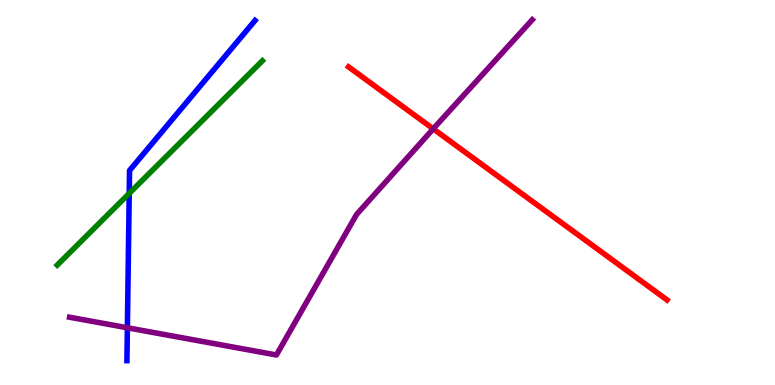[{'lines': ['blue', 'red'], 'intersections': []}, {'lines': ['green', 'red'], 'intersections': []}, {'lines': ['purple', 'red'], 'intersections': [{'x': 5.59, 'y': 6.65}]}, {'lines': ['blue', 'green'], 'intersections': [{'x': 1.67, 'y': 4.98}]}, {'lines': ['blue', 'purple'], 'intersections': [{'x': 1.64, 'y': 1.49}]}, {'lines': ['green', 'purple'], 'intersections': []}]